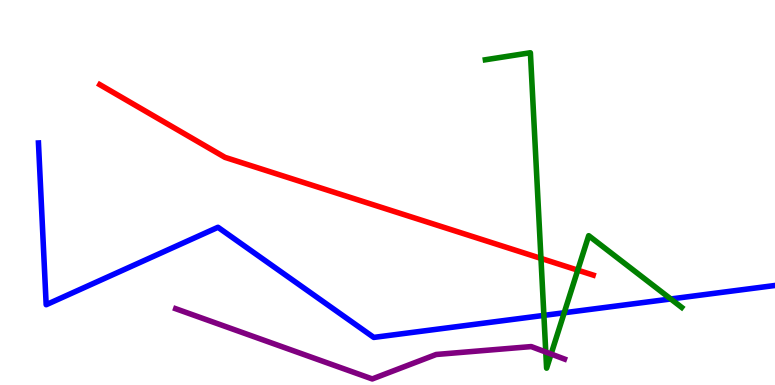[{'lines': ['blue', 'red'], 'intersections': []}, {'lines': ['green', 'red'], 'intersections': [{'x': 6.98, 'y': 3.29}, {'x': 7.45, 'y': 2.98}]}, {'lines': ['purple', 'red'], 'intersections': []}, {'lines': ['blue', 'green'], 'intersections': [{'x': 7.02, 'y': 1.81}, {'x': 7.28, 'y': 1.88}, {'x': 8.66, 'y': 2.23}]}, {'lines': ['blue', 'purple'], 'intersections': []}, {'lines': ['green', 'purple'], 'intersections': [{'x': 7.04, 'y': 0.856}, {'x': 7.11, 'y': 0.804}]}]